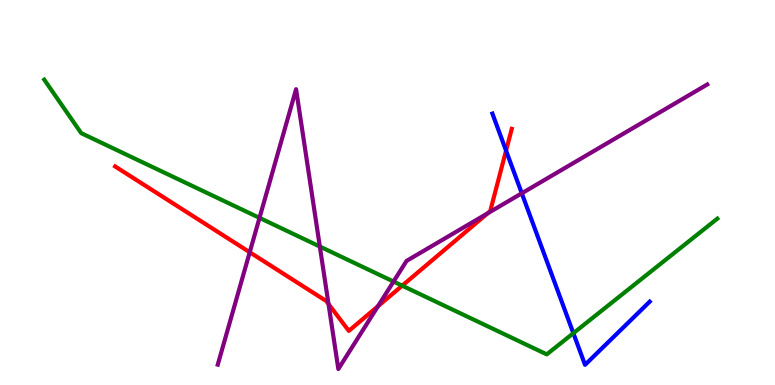[{'lines': ['blue', 'red'], 'intersections': [{'x': 6.53, 'y': 6.09}]}, {'lines': ['green', 'red'], 'intersections': [{'x': 5.19, 'y': 2.58}]}, {'lines': ['purple', 'red'], 'intersections': [{'x': 3.22, 'y': 3.45}, {'x': 4.24, 'y': 2.1}, {'x': 4.88, 'y': 2.05}, {'x': 6.29, 'y': 4.46}]}, {'lines': ['blue', 'green'], 'intersections': [{'x': 7.4, 'y': 1.35}]}, {'lines': ['blue', 'purple'], 'intersections': [{'x': 6.73, 'y': 4.98}]}, {'lines': ['green', 'purple'], 'intersections': [{'x': 3.35, 'y': 4.34}, {'x': 4.13, 'y': 3.6}, {'x': 5.08, 'y': 2.69}]}]